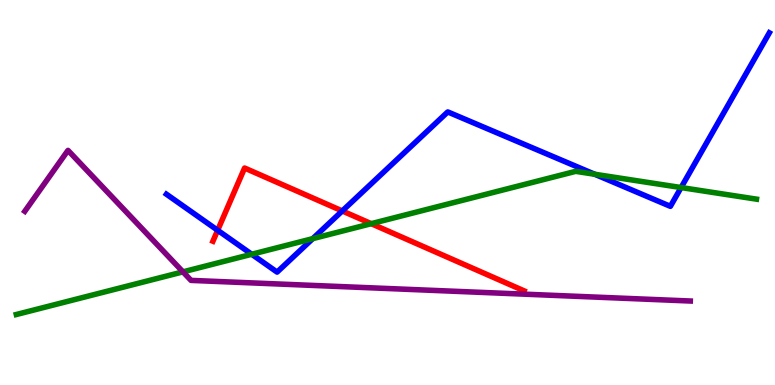[{'lines': ['blue', 'red'], 'intersections': [{'x': 2.81, 'y': 4.02}, {'x': 4.42, 'y': 4.52}]}, {'lines': ['green', 'red'], 'intersections': [{'x': 4.79, 'y': 4.19}]}, {'lines': ['purple', 'red'], 'intersections': []}, {'lines': ['blue', 'green'], 'intersections': [{'x': 3.25, 'y': 3.4}, {'x': 4.04, 'y': 3.8}, {'x': 7.67, 'y': 5.47}, {'x': 8.79, 'y': 5.13}]}, {'lines': ['blue', 'purple'], 'intersections': []}, {'lines': ['green', 'purple'], 'intersections': [{'x': 2.36, 'y': 2.94}]}]